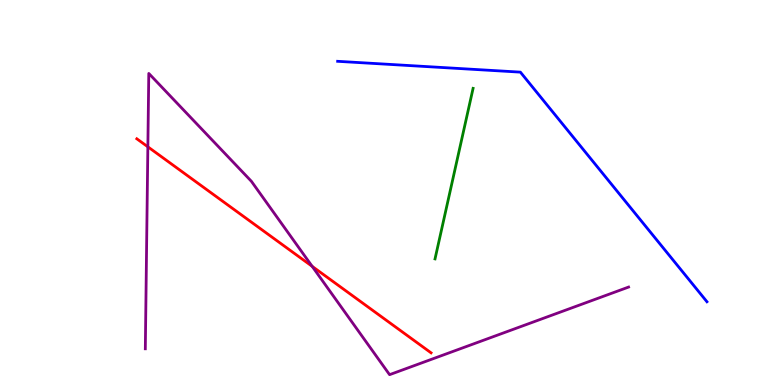[{'lines': ['blue', 'red'], 'intersections': []}, {'lines': ['green', 'red'], 'intersections': []}, {'lines': ['purple', 'red'], 'intersections': [{'x': 1.91, 'y': 6.19}, {'x': 4.03, 'y': 3.08}]}, {'lines': ['blue', 'green'], 'intersections': []}, {'lines': ['blue', 'purple'], 'intersections': []}, {'lines': ['green', 'purple'], 'intersections': []}]